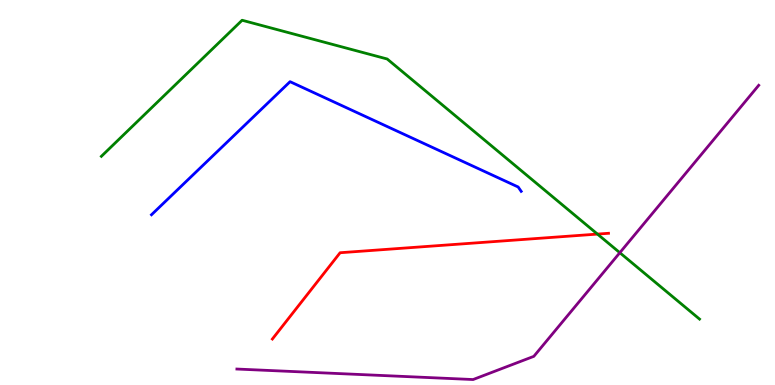[{'lines': ['blue', 'red'], 'intersections': []}, {'lines': ['green', 'red'], 'intersections': [{'x': 7.71, 'y': 3.92}]}, {'lines': ['purple', 'red'], 'intersections': []}, {'lines': ['blue', 'green'], 'intersections': []}, {'lines': ['blue', 'purple'], 'intersections': []}, {'lines': ['green', 'purple'], 'intersections': [{'x': 8.0, 'y': 3.44}]}]